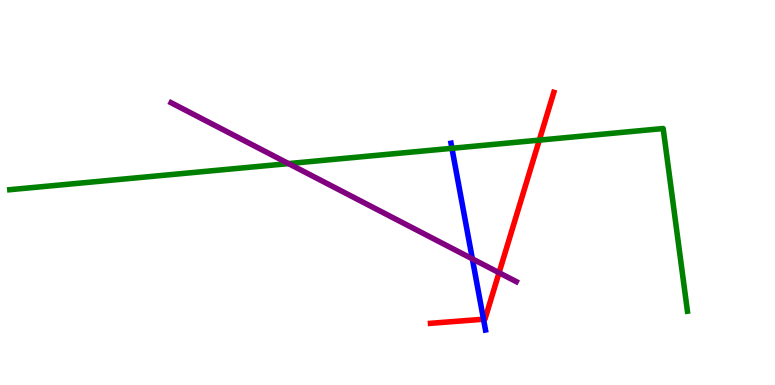[{'lines': ['blue', 'red'], 'intersections': [{'x': 6.24, 'y': 1.71}]}, {'lines': ['green', 'red'], 'intersections': [{'x': 6.96, 'y': 6.36}]}, {'lines': ['purple', 'red'], 'intersections': [{'x': 6.44, 'y': 2.92}]}, {'lines': ['blue', 'green'], 'intersections': [{'x': 5.83, 'y': 6.15}]}, {'lines': ['blue', 'purple'], 'intersections': [{'x': 6.09, 'y': 3.28}]}, {'lines': ['green', 'purple'], 'intersections': [{'x': 3.72, 'y': 5.75}]}]